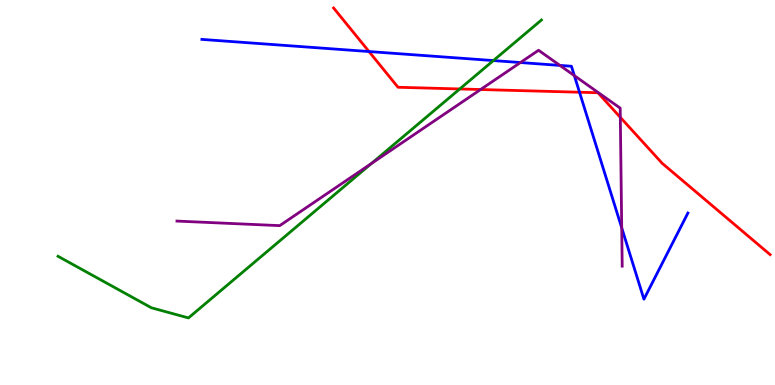[{'lines': ['blue', 'red'], 'intersections': [{'x': 4.76, 'y': 8.66}, {'x': 7.48, 'y': 7.6}]}, {'lines': ['green', 'red'], 'intersections': [{'x': 5.93, 'y': 7.69}]}, {'lines': ['purple', 'red'], 'intersections': [{'x': 6.2, 'y': 7.67}, {'x': 8.0, 'y': 6.95}]}, {'lines': ['blue', 'green'], 'intersections': [{'x': 6.37, 'y': 8.43}]}, {'lines': ['blue', 'purple'], 'intersections': [{'x': 6.72, 'y': 8.38}, {'x': 7.22, 'y': 8.3}, {'x': 7.41, 'y': 8.04}, {'x': 8.02, 'y': 4.08}]}, {'lines': ['green', 'purple'], 'intersections': [{'x': 4.79, 'y': 5.75}]}]